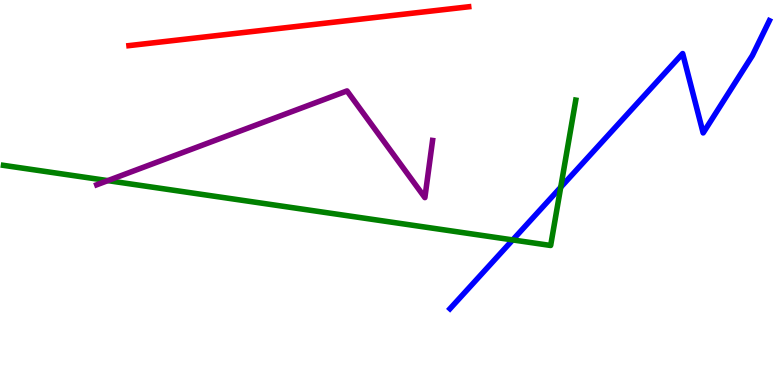[{'lines': ['blue', 'red'], 'intersections': []}, {'lines': ['green', 'red'], 'intersections': []}, {'lines': ['purple', 'red'], 'intersections': []}, {'lines': ['blue', 'green'], 'intersections': [{'x': 6.62, 'y': 3.77}, {'x': 7.24, 'y': 5.14}]}, {'lines': ['blue', 'purple'], 'intersections': []}, {'lines': ['green', 'purple'], 'intersections': [{'x': 1.39, 'y': 5.31}]}]